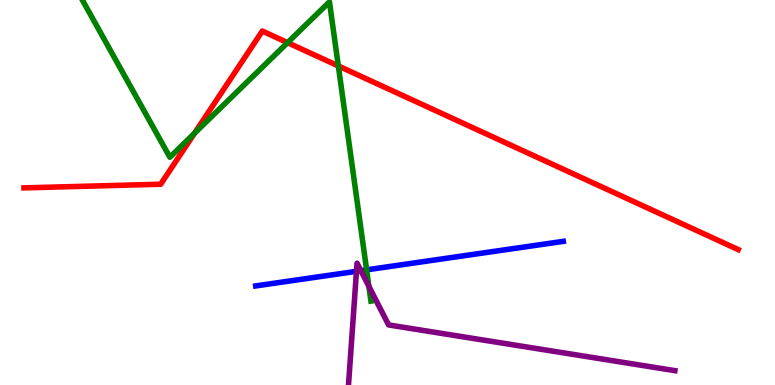[{'lines': ['blue', 'red'], 'intersections': []}, {'lines': ['green', 'red'], 'intersections': [{'x': 2.51, 'y': 6.54}, {'x': 3.71, 'y': 8.89}, {'x': 4.37, 'y': 8.29}]}, {'lines': ['purple', 'red'], 'intersections': []}, {'lines': ['blue', 'green'], 'intersections': [{'x': 4.73, 'y': 2.99}]}, {'lines': ['blue', 'purple'], 'intersections': [{'x': 4.6, 'y': 2.95}, {'x': 4.66, 'y': 2.97}]}, {'lines': ['green', 'purple'], 'intersections': [{'x': 4.76, 'y': 2.56}]}]